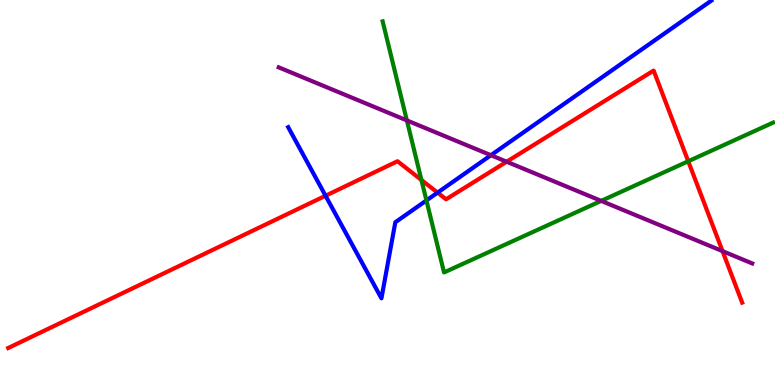[{'lines': ['blue', 'red'], 'intersections': [{'x': 4.2, 'y': 4.92}, {'x': 5.65, 'y': 5.0}]}, {'lines': ['green', 'red'], 'intersections': [{'x': 5.44, 'y': 5.32}, {'x': 8.88, 'y': 5.81}]}, {'lines': ['purple', 'red'], 'intersections': [{'x': 6.54, 'y': 5.8}, {'x': 9.32, 'y': 3.48}]}, {'lines': ['blue', 'green'], 'intersections': [{'x': 5.5, 'y': 4.79}]}, {'lines': ['blue', 'purple'], 'intersections': [{'x': 6.33, 'y': 5.97}]}, {'lines': ['green', 'purple'], 'intersections': [{'x': 5.25, 'y': 6.87}, {'x': 7.76, 'y': 4.78}]}]